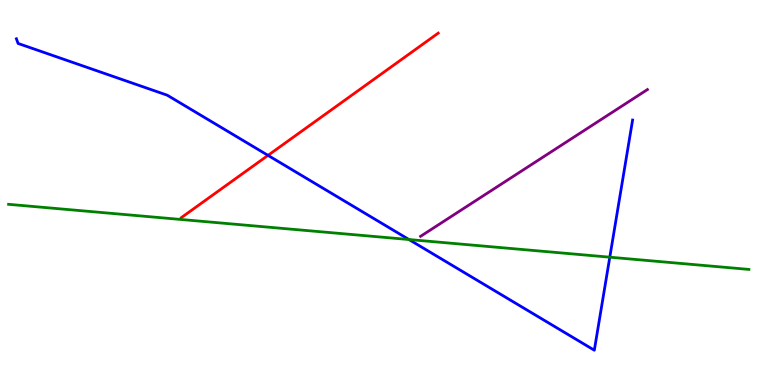[{'lines': ['blue', 'red'], 'intersections': [{'x': 3.46, 'y': 5.96}]}, {'lines': ['green', 'red'], 'intersections': []}, {'lines': ['purple', 'red'], 'intersections': []}, {'lines': ['blue', 'green'], 'intersections': [{'x': 5.28, 'y': 3.78}, {'x': 7.87, 'y': 3.32}]}, {'lines': ['blue', 'purple'], 'intersections': []}, {'lines': ['green', 'purple'], 'intersections': []}]